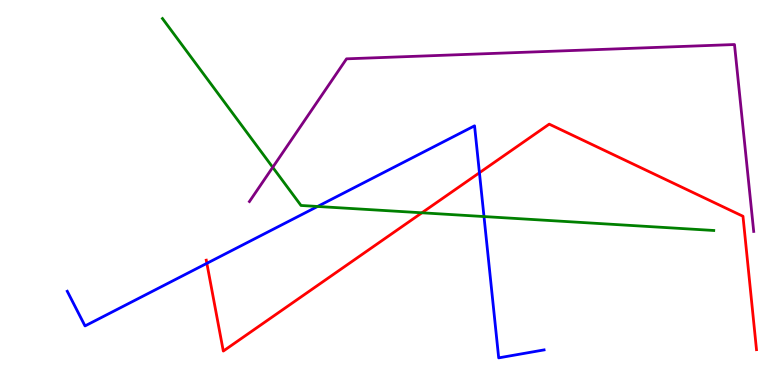[{'lines': ['blue', 'red'], 'intersections': [{'x': 2.67, 'y': 3.16}, {'x': 6.19, 'y': 5.51}]}, {'lines': ['green', 'red'], 'intersections': [{'x': 5.44, 'y': 4.47}]}, {'lines': ['purple', 'red'], 'intersections': []}, {'lines': ['blue', 'green'], 'intersections': [{'x': 4.1, 'y': 4.64}, {'x': 6.25, 'y': 4.38}]}, {'lines': ['blue', 'purple'], 'intersections': []}, {'lines': ['green', 'purple'], 'intersections': [{'x': 3.52, 'y': 5.65}]}]